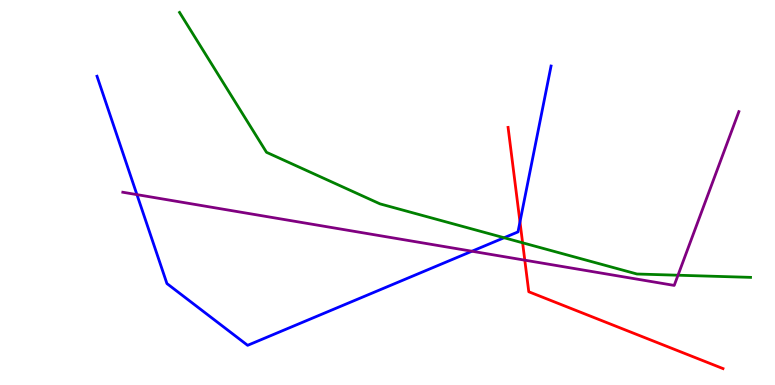[{'lines': ['blue', 'red'], 'intersections': [{'x': 6.71, 'y': 4.24}]}, {'lines': ['green', 'red'], 'intersections': [{'x': 6.74, 'y': 3.69}]}, {'lines': ['purple', 'red'], 'intersections': [{'x': 6.77, 'y': 3.24}]}, {'lines': ['blue', 'green'], 'intersections': [{'x': 6.5, 'y': 3.82}]}, {'lines': ['blue', 'purple'], 'intersections': [{'x': 1.77, 'y': 4.94}, {'x': 6.09, 'y': 3.47}]}, {'lines': ['green', 'purple'], 'intersections': [{'x': 8.75, 'y': 2.85}]}]